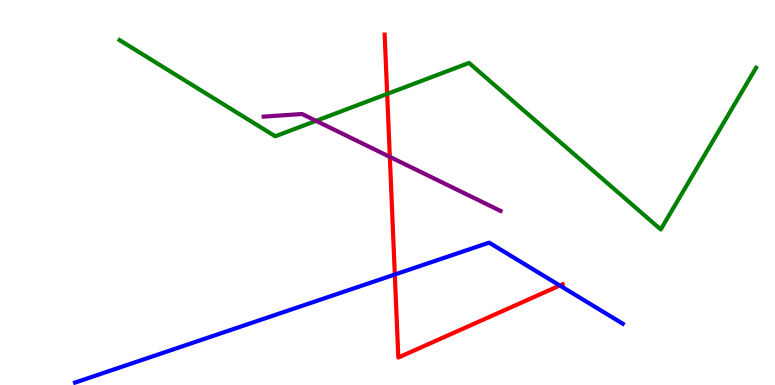[{'lines': ['blue', 'red'], 'intersections': [{'x': 5.09, 'y': 2.87}, {'x': 7.22, 'y': 2.58}]}, {'lines': ['green', 'red'], 'intersections': [{'x': 5.0, 'y': 7.56}]}, {'lines': ['purple', 'red'], 'intersections': [{'x': 5.03, 'y': 5.93}]}, {'lines': ['blue', 'green'], 'intersections': []}, {'lines': ['blue', 'purple'], 'intersections': []}, {'lines': ['green', 'purple'], 'intersections': [{'x': 4.08, 'y': 6.86}]}]